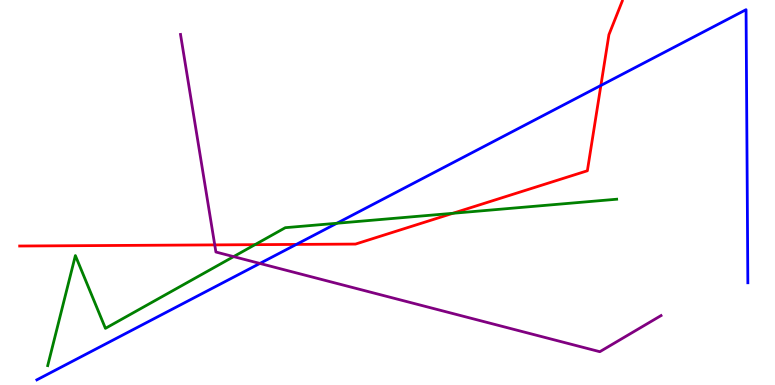[{'lines': ['blue', 'red'], 'intersections': [{'x': 3.82, 'y': 3.65}, {'x': 7.75, 'y': 7.78}]}, {'lines': ['green', 'red'], 'intersections': [{'x': 3.29, 'y': 3.65}, {'x': 5.84, 'y': 4.46}]}, {'lines': ['purple', 'red'], 'intersections': [{'x': 2.77, 'y': 3.64}]}, {'lines': ['blue', 'green'], 'intersections': [{'x': 4.35, 'y': 4.2}]}, {'lines': ['blue', 'purple'], 'intersections': [{'x': 3.35, 'y': 3.16}]}, {'lines': ['green', 'purple'], 'intersections': [{'x': 3.01, 'y': 3.33}]}]